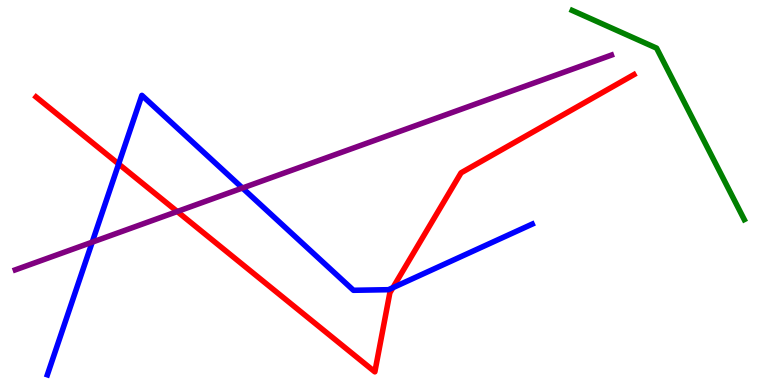[{'lines': ['blue', 'red'], 'intersections': [{'x': 1.53, 'y': 5.74}, {'x': 5.07, 'y': 2.53}]}, {'lines': ['green', 'red'], 'intersections': []}, {'lines': ['purple', 'red'], 'intersections': [{'x': 2.29, 'y': 4.51}]}, {'lines': ['blue', 'green'], 'intersections': []}, {'lines': ['blue', 'purple'], 'intersections': [{'x': 1.19, 'y': 3.71}, {'x': 3.13, 'y': 5.12}]}, {'lines': ['green', 'purple'], 'intersections': []}]